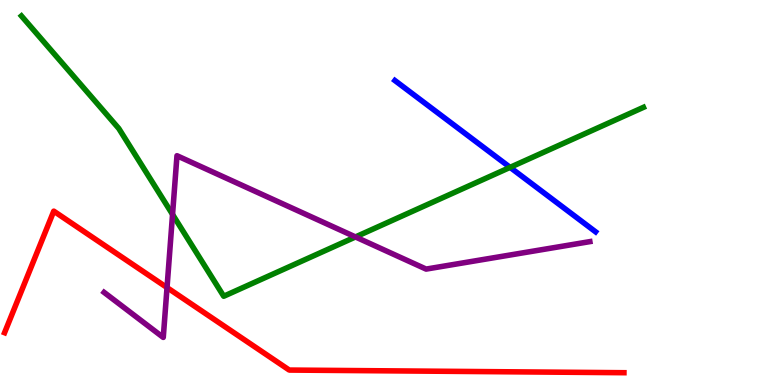[{'lines': ['blue', 'red'], 'intersections': []}, {'lines': ['green', 'red'], 'intersections': []}, {'lines': ['purple', 'red'], 'intersections': [{'x': 2.16, 'y': 2.53}]}, {'lines': ['blue', 'green'], 'intersections': [{'x': 6.58, 'y': 5.65}]}, {'lines': ['blue', 'purple'], 'intersections': []}, {'lines': ['green', 'purple'], 'intersections': [{'x': 2.23, 'y': 4.43}, {'x': 4.59, 'y': 3.85}]}]